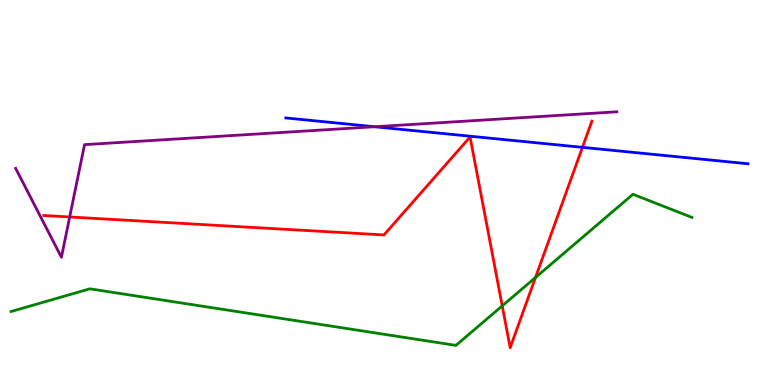[{'lines': ['blue', 'red'], 'intersections': [{'x': 7.52, 'y': 6.17}]}, {'lines': ['green', 'red'], 'intersections': [{'x': 6.48, 'y': 2.06}, {'x': 6.91, 'y': 2.79}]}, {'lines': ['purple', 'red'], 'intersections': [{'x': 0.899, 'y': 4.36}]}, {'lines': ['blue', 'green'], 'intersections': []}, {'lines': ['blue', 'purple'], 'intersections': [{'x': 4.83, 'y': 6.71}]}, {'lines': ['green', 'purple'], 'intersections': []}]